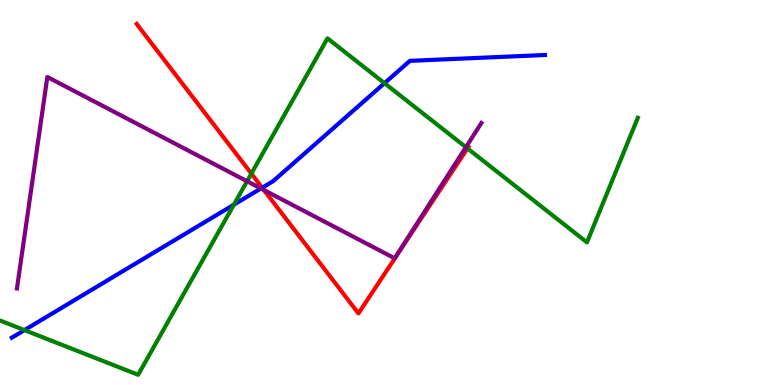[{'lines': ['blue', 'red'], 'intersections': [{'x': 3.38, 'y': 5.12}]}, {'lines': ['green', 'red'], 'intersections': [{'x': 3.24, 'y': 5.49}, {'x': 6.03, 'y': 6.15}]}, {'lines': ['purple', 'red'], 'intersections': [{'x': 3.41, 'y': 5.06}]}, {'lines': ['blue', 'green'], 'intersections': [{'x': 0.315, 'y': 1.43}, {'x': 3.02, 'y': 4.68}, {'x': 4.96, 'y': 7.84}]}, {'lines': ['blue', 'purple'], 'intersections': [{'x': 3.37, 'y': 5.1}]}, {'lines': ['green', 'purple'], 'intersections': [{'x': 3.19, 'y': 5.29}, {'x': 6.01, 'y': 6.18}]}]